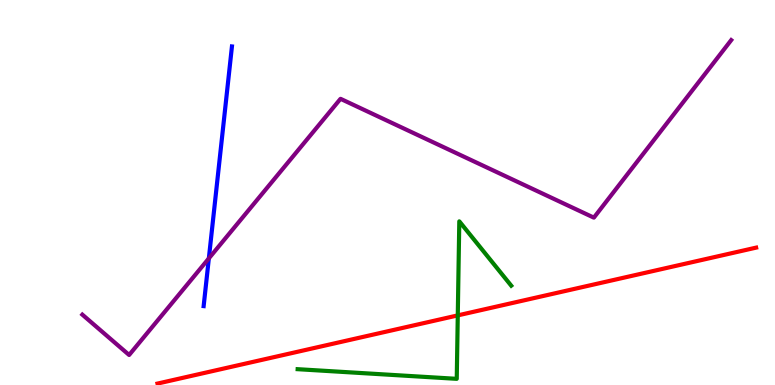[{'lines': ['blue', 'red'], 'intersections': []}, {'lines': ['green', 'red'], 'intersections': [{'x': 5.91, 'y': 1.81}]}, {'lines': ['purple', 'red'], 'intersections': []}, {'lines': ['blue', 'green'], 'intersections': []}, {'lines': ['blue', 'purple'], 'intersections': [{'x': 2.69, 'y': 3.29}]}, {'lines': ['green', 'purple'], 'intersections': []}]